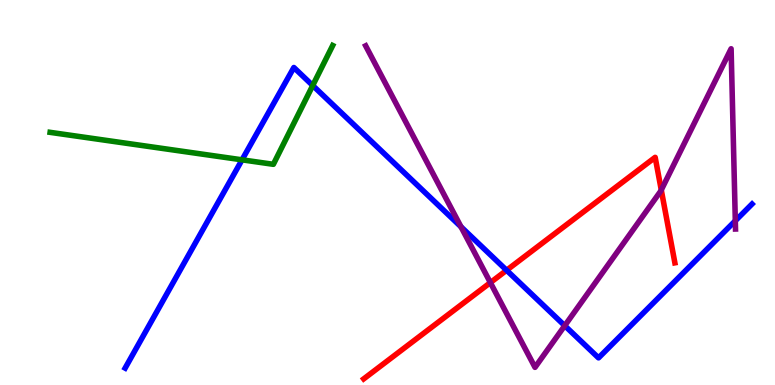[{'lines': ['blue', 'red'], 'intersections': [{'x': 6.54, 'y': 2.98}]}, {'lines': ['green', 'red'], 'intersections': []}, {'lines': ['purple', 'red'], 'intersections': [{'x': 6.33, 'y': 2.66}, {'x': 8.53, 'y': 5.07}]}, {'lines': ['blue', 'green'], 'intersections': [{'x': 3.12, 'y': 5.85}, {'x': 4.04, 'y': 7.78}]}, {'lines': ['blue', 'purple'], 'intersections': [{'x': 5.95, 'y': 4.11}, {'x': 7.29, 'y': 1.54}, {'x': 9.49, 'y': 4.27}]}, {'lines': ['green', 'purple'], 'intersections': []}]